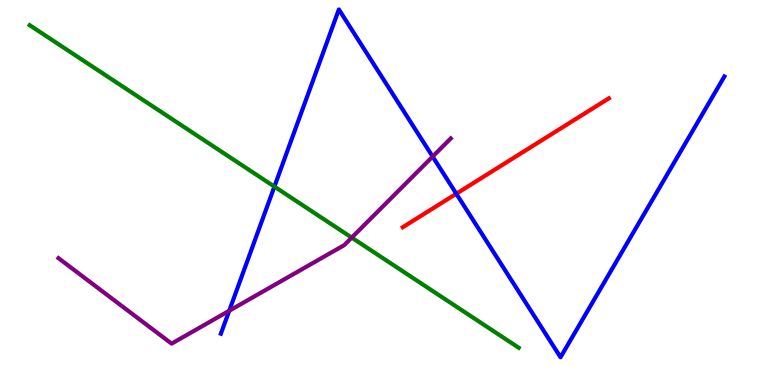[{'lines': ['blue', 'red'], 'intersections': [{'x': 5.89, 'y': 4.97}]}, {'lines': ['green', 'red'], 'intersections': []}, {'lines': ['purple', 'red'], 'intersections': []}, {'lines': ['blue', 'green'], 'intersections': [{'x': 3.54, 'y': 5.15}]}, {'lines': ['blue', 'purple'], 'intersections': [{'x': 2.96, 'y': 1.93}, {'x': 5.58, 'y': 5.93}]}, {'lines': ['green', 'purple'], 'intersections': [{'x': 4.54, 'y': 3.83}]}]